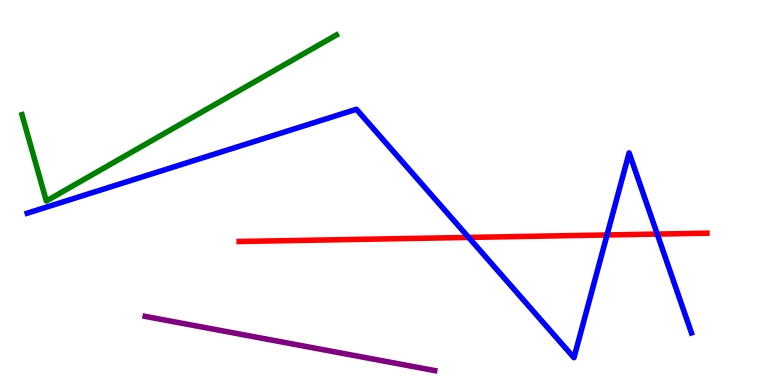[{'lines': ['blue', 'red'], 'intersections': [{'x': 6.05, 'y': 3.83}, {'x': 7.83, 'y': 3.9}, {'x': 8.48, 'y': 3.92}]}, {'lines': ['green', 'red'], 'intersections': []}, {'lines': ['purple', 'red'], 'intersections': []}, {'lines': ['blue', 'green'], 'intersections': []}, {'lines': ['blue', 'purple'], 'intersections': []}, {'lines': ['green', 'purple'], 'intersections': []}]